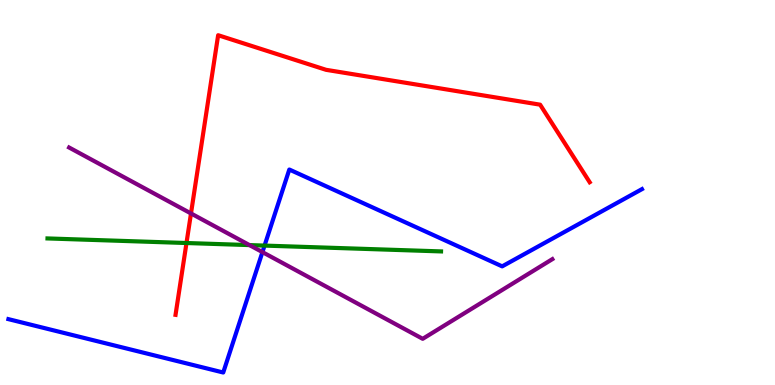[{'lines': ['blue', 'red'], 'intersections': []}, {'lines': ['green', 'red'], 'intersections': [{'x': 2.41, 'y': 3.69}]}, {'lines': ['purple', 'red'], 'intersections': [{'x': 2.46, 'y': 4.46}]}, {'lines': ['blue', 'green'], 'intersections': [{'x': 3.41, 'y': 3.62}]}, {'lines': ['blue', 'purple'], 'intersections': [{'x': 3.39, 'y': 3.45}]}, {'lines': ['green', 'purple'], 'intersections': [{'x': 3.22, 'y': 3.63}]}]